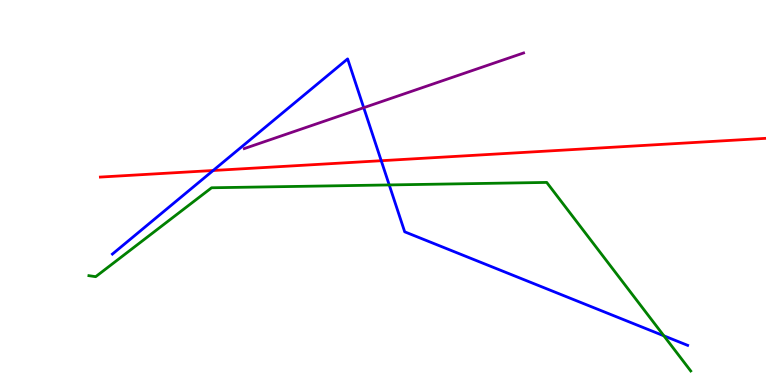[{'lines': ['blue', 'red'], 'intersections': [{'x': 2.75, 'y': 5.57}, {'x': 4.92, 'y': 5.83}]}, {'lines': ['green', 'red'], 'intersections': []}, {'lines': ['purple', 'red'], 'intersections': []}, {'lines': ['blue', 'green'], 'intersections': [{'x': 5.02, 'y': 5.2}, {'x': 8.57, 'y': 1.28}]}, {'lines': ['blue', 'purple'], 'intersections': [{'x': 4.69, 'y': 7.2}]}, {'lines': ['green', 'purple'], 'intersections': []}]